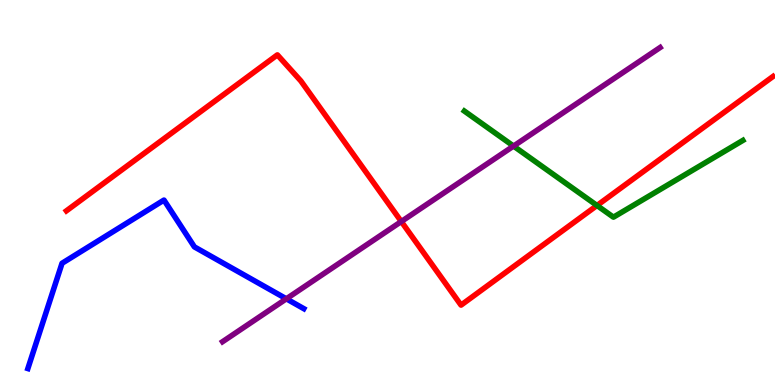[{'lines': ['blue', 'red'], 'intersections': []}, {'lines': ['green', 'red'], 'intersections': [{'x': 7.7, 'y': 4.66}]}, {'lines': ['purple', 'red'], 'intersections': [{'x': 5.18, 'y': 4.25}]}, {'lines': ['blue', 'green'], 'intersections': []}, {'lines': ['blue', 'purple'], 'intersections': [{'x': 3.69, 'y': 2.24}]}, {'lines': ['green', 'purple'], 'intersections': [{'x': 6.63, 'y': 6.21}]}]